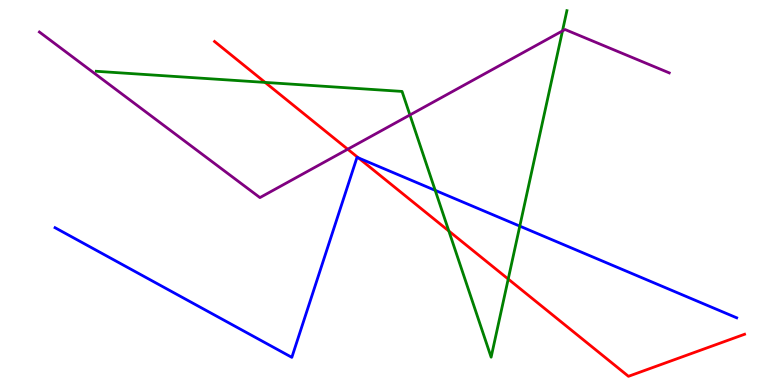[{'lines': ['blue', 'red'], 'intersections': [{'x': 4.63, 'y': 5.9}]}, {'lines': ['green', 'red'], 'intersections': [{'x': 3.42, 'y': 7.86}, {'x': 5.79, 'y': 4.0}, {'x': 6.56, 'y': 2.75}]}, {'lines': ['purple', 'red'], 'intersections': [{'x': 4.49, 'y': 6.12}]}, {'lines': ['blue', 'green'], 'intersections': [{'x': 5.62, 'y': 5.06}, {'x': 6.71, 'y': 4.13}]}, {'lines': ['blue', 'purple'], 'intersections': []}, {'lines': ['green', 'purple'], 'intersections': [{'x': 5.29, 'y': 7.01}, {'x': 7.26, 'y': 9.2}]}]